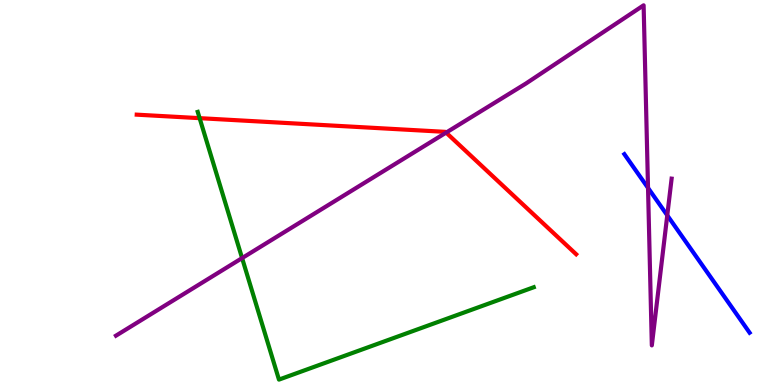[{'lines': ['blue', 'red'], 'intersections': []}, {'lines': ['green', 'red'], 'intersections': [{'x': 2.58, 'y': 6.93}]}, {'lines': ['purple', 'red'], 'intersections': [{'x': 5.76, 'y': 6.56}]}, {'lines': ['blue', 'green'], 'intersections': []}, {'lines': ['blue', 'purple'], 'intersections': [{'x': 8.36, 'y': 5.12}, {'x': 8.61, 'y': 4.41}]}, {'lines': ['green', 'purple'], 'intersections': [{'x': 3.12, 'y': 3.3}]}]